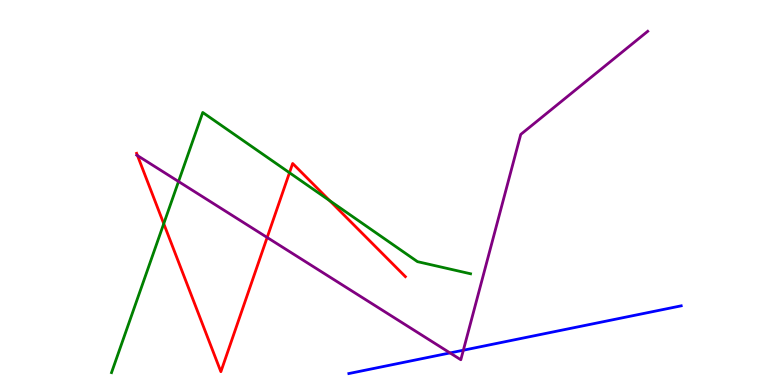[{'lines': ['blue', 'red'], 'intersections': []}, {'lines': ['green', 'red'], 'intersections': [{'x': 2.11, 'y': 4.19}, {'x': 3.74, 'y': 5.51}, {'x': 4.25, 'y': 4.79}]}, {'lines': ['purple', 'red'], 'intersections': [{'x': 1.77, 'y': 5.96}, {'x': 3.45, 'y': 3.83}]}, {'lines': ['blue', 'green'], 'intersections': []}, {'lines': ['blue', 'purple'], 'intersections': [{'x': 5.81, 'y': 0.833}, {'x': 5.98, 'y': 0.903}]}, {'lines': ['green', 'purple'], 'intersections': [{'x': 2.3, 'y': 5.29}]}]